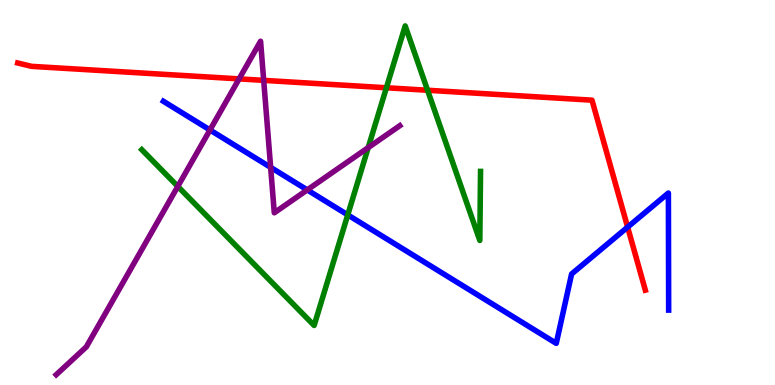[{'lines': ['blue', 'red'], 'intersections': [{'x': 8.1, 'y': 4.1}]}, {'lines': ['green', 'red'], 'intersections': [{'x': 4.99, 'y': 7.72}, {'x': 5.52, 'y': 7.66}]}, {'lines': ['purple', 'red'], 'intersections': [{'x': 3.09, 'y': 7.95}, {'x': 3.4, 'y': 7.91}]}, {'lines': ['blue', 'green'], 'intersections': [{'x': 4.49, 'y': 4.42}]}, {'lines': ['blue', 'purple'], 'intersections': [{'x': 2.71, 'y': 6.62}, {'x': 3.49, 'y': 5.65}, {'x': 3.96, 'y': 5.07}]}, {'lines': ['green', 'purple'], 'intersections': [{'x': 2.29, 'y': 5.16}, {'x': 4.75, 'y': 6.17}]}]